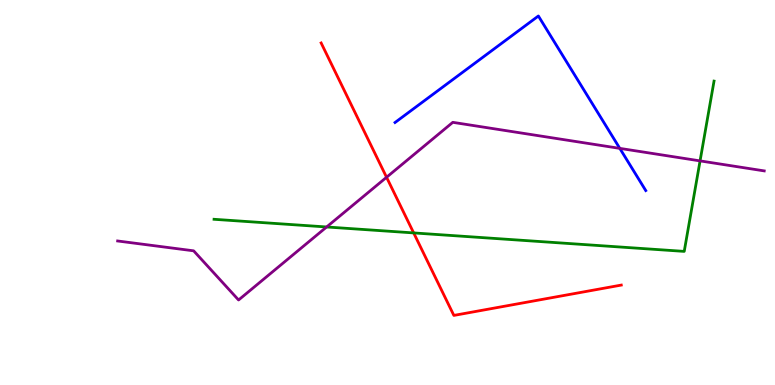[{'lines': ['blue', 'red'], 'intersections': []}, {'lines': ['green', 'red'], 'intersections': [{'x': 5.34, 'y': 3.95}]}, {'lines': ['purple', 'red'], 'intersections': [{'x': 4.99, 'y': 5.4}]}, {'lines': ['blue', 'green'], 'intersections': []}, {'lines': ['blue', 'purple'], 'intersections': [{'x': 8.0, 'y': 6.15}]}, {'lines': ['green', 'purple'], 'intersections': [{'x': 4.21, 'y': 4.1}, {'x': 9.03, 'y': 5.82}]}]